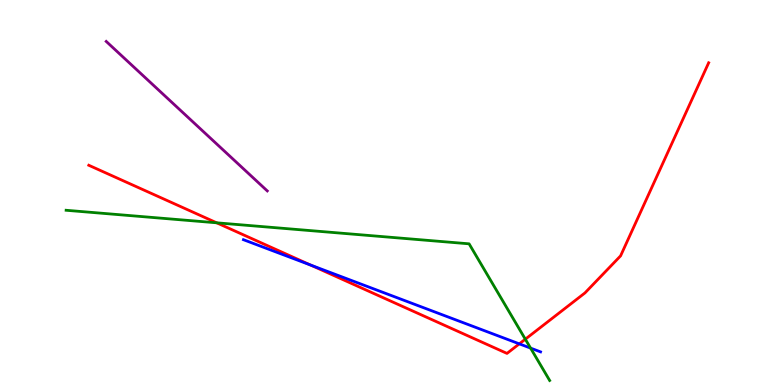[{'lines': ['blue', 'red'], 'intersections': [{'x': 4.01, 'y': 3.12}, {'x': 6.7, 'y': 1.07}]}, {'lines': ['green', 'red'], 'intersections': [{'x': 2.8, 'y': 4.21}, {'x': 6.78, 'y': 1.19}]}, {'lines': ['purple', 'red'], 'intersections': []}, {'lines': ['blue', 'green'], 'intersections': [{'x': 6.85, 'y': 0.958}]}, {'lines': ['blue', 'purple'], 'intersections': []}, {'lines': ['green', 'purple'], 'intersections': []}]